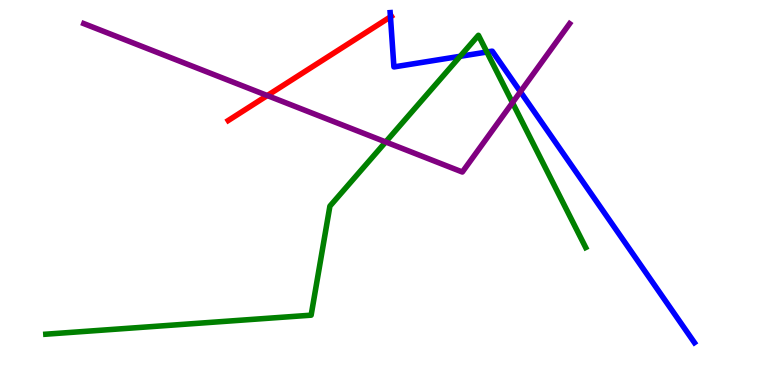[{'lines': ['blue', 'red'], 'intersections': [{'x': 5.04, 'y': 9.56}]}, {'lines': ['green', 'red'], 'intersections': []}, {'lines': ['purple', 'red'], 'intersections': [{'x': 3.45, 'y': 7.52}]}, {'lines': ['blue', 'green'], 'intersections': [{'x': 5.94, 'y': 8.54}, {'x': 6.28, 'y': 8.65}]}, {'lines': ['blue', 'purple'], 'intersections': [{'x': 6.71, 'y': 7.62}]}, {'lines': ['green', 'purple'], 'intersections': [{'x': 4.98, 'y': 6.31}, {'x': 6.61, 'y': 7.33}]}]